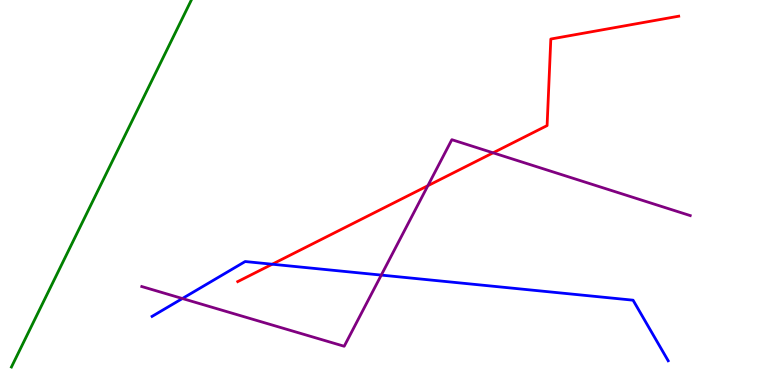[{'lines': ['blue', 'red'], 'intersections': [{'x': 3.51, 'y': 3.14}]}, {'lines': ['green', 'red'], 'intersections': []}, {'lines': ['purple', 'red'], 'intersections': [{'x': 5.52, 'y': 5.18}, {'x': 6.36, 'y': 6.03}]}, {'lines': ['blue', 'green'], 'intersections': []}, {'lines': ['blue', 'purple'], 'intersections': [{'x': 2.35, 'y': 2.25}, {'x': 4.92, 'y': 2.85}]}, {'lines': ['green', 'purple'], 'intersections': []}]